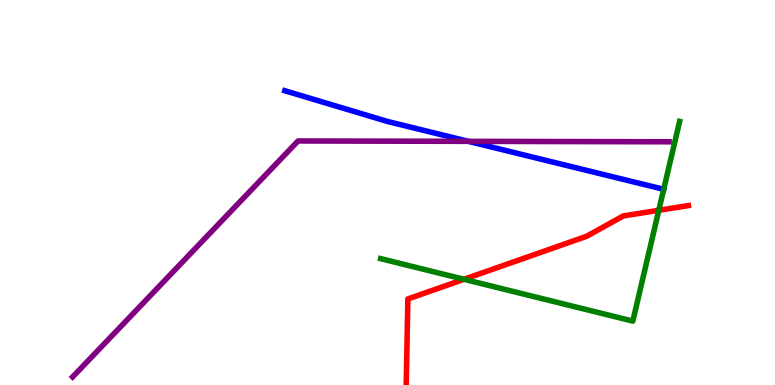[{'lines': ['blue', 'red'], 'intersections': []}, {'lines': ['green', 'red'], 'intersections': [{'x': 5.99, 'y': 2.75}, {'x': 8.5, 'y': 4.54}]}, {'lines': ['purple', 'red'], 'intersections': []}, {'lines': ['blue', 'green'], 'intersections': [{'x': 8.56, 'y': 5.08}]}, {'lines': ['blue', 'purple'], 'intersections': [{'x': 6.04, 'y': 6.33}]}, {'lines': ['green', 'purple'], 'intersections': []}]